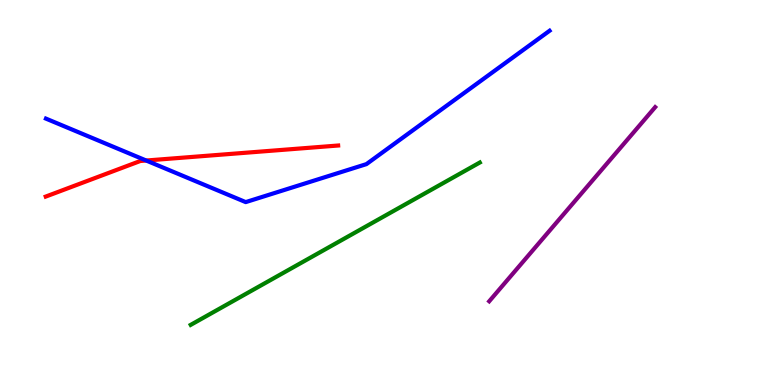[{'lines': ['blue', 'red'], 'intersections': [{'x': 1.89, 'y': 5.83}]}, {'lines': ['green', 'red'], 'intersections': []}, {'lines': ['purple', 'red'], 'intersections': []}, {'lines': ['blue', 'green'], 'intersections': []}, {'lines': ['blue', 'purple'], 'intersections': []}, {'lines': ['green', 'purple'], 'intersections': []}]